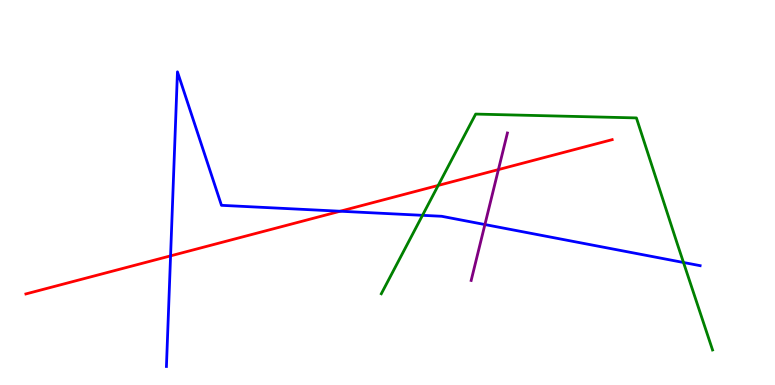[{'lines': ['blue', 'red'], 'intersections': [{'x': 2.2, 'y': 3.35}, {'x': 4.39, 'y': 4.51}]}, {'lines': ['green', 'red'], 'intersections': [{'x': 5.65, 'y': 5.18}]}, {'lines': ['purple', 'red'], 'intersections': [{'x': 6.43, 'y': 5.6}]}, {'lines': ['blue', 'green'], 'intersections': [{'x': 5.45, 'y': 4.41}, {'x': 8.82, 'y': 3.18}]}, {'lines': ['blue', 'purple'], 'intersections': [{'x': 6.26, 'y': 4.17}]}, {'lines': ['green', 'purple'], 'intersections': []}]